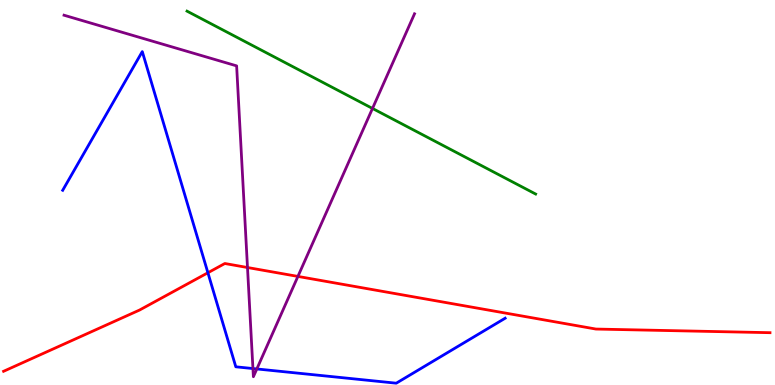[{'lines': ['blue', 'red'], 'intersections': [{'x': 2.68, 'y': 2.92}]}, {'lines': ['green', 'red'], 'intersections': []}, {'lines': ['purple', 'red'], 'intersections': [{'x': 3.19, 'y': 3.05}, {'x': 3.84, 'y': 2.82}]}, {'lines': ['blue', 'green'], 'intersections': []}, {'lines': ['blue', 'purple'], 'intersections': [{'x': 3.26, 'y': 0.427}, {'x': 3.31, 'y': 0.417}]}, {'lines': ['green', 'purple'], 'intersections': [{'x': 4.81, 'y': 7.18}]}]